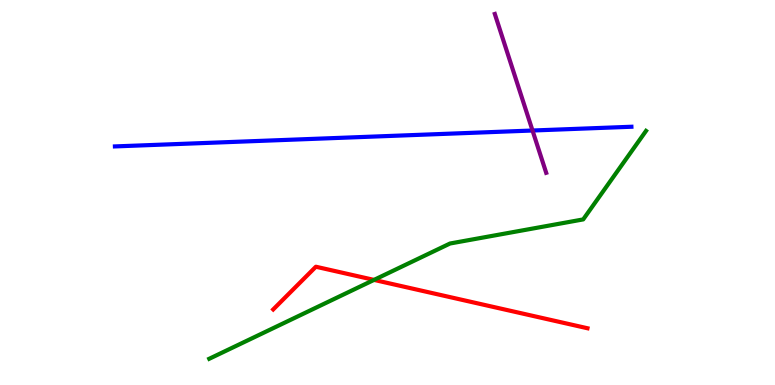[{'lines': ['blue', 'red'], 'intersections': []}, {'lines': ['green', 'red'], 'intersections': [{'x': 4.83, 'y': 2.73}]}, {'lines': ['purple', 'red'], 'intersections': []}, {'lines': ['blue', 'green'], 'intersections': []}, {'lines': ['blue', 'purple'], 'intersections': [{'x': 6.87, 'y': 6.61}]}, {'lines': ['green', 'purple'], 'intersections': []}]